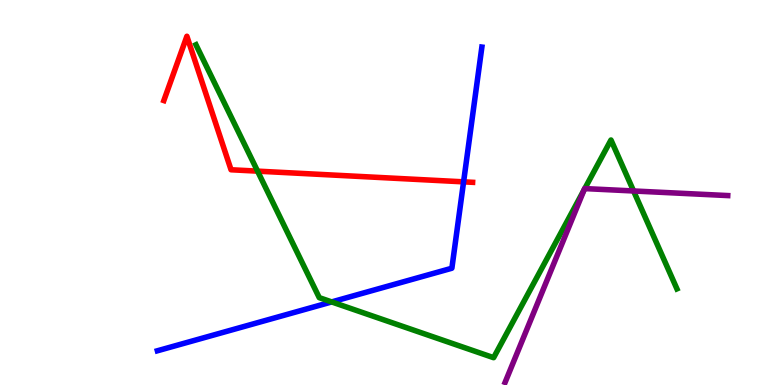[{'lines': ['blue', 'red'], 'intersections': [{'x': 5.98, 'y': 5.28}]}, {'lines': ['green', 'red'], 'intersections': [{'x': 3.32, 'y': 5.55}]}, {'lines': ['purple', 'red'], 'intersections': []}, {'lines': ['blue', 'green'], 'intersections': [{'x': 4.28, 'y': 2.16}]}, {'lines': ['blue', 'purple'], 'intersections': []}, {'lines': ['green', 'purple'], 'intersections': [{'x': 7.54, 'y': 5.07}, {'x': 7.55, 'y': 5.1}, {'x': 8.18, 'y': 5.04}]}]